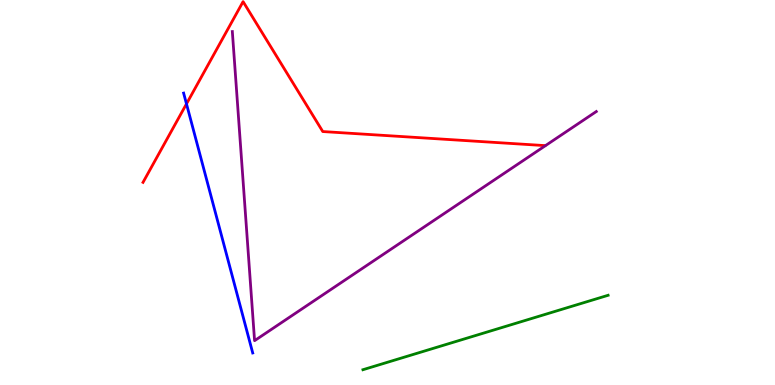[{'lines': ['blue', 'red'], 'intersections': [{'x': 2.41, 'y': 7.3}]}, {'lines': ['green', 'red'], 'intersections': []}, {'lines': ['purple', 'red'], 'intersections': []}, {'lines': ['blue', 'green'], 'intersections': []}, {'lines': ['blue', 'purple'], 'intersections': []}, {'lines': ['green', 'purple'], 'intersections': []}]